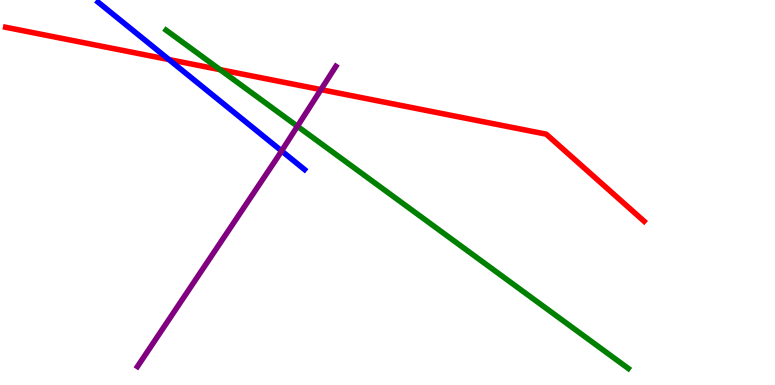[{'lines': ['blue', 'red'], 'intersections': [{'x': 2.18, 'y': 8.45}]}, {'lines': ['green', 'red'], 'intersections': [{'x': 2.84, 'y': 8.19}]}, {'lines': ['purple', 'red'], 'intersections': [{'x': 4.14, 'y': 7.67}]}, {'lines': ['blue', 'green'], 'intersections': []}, {'lines': ['blue', 'purple'], 'intersections': [{'x': 3.63, 'y': 6.08}]}, {'lines': ['green', 'purple'], 'intersections': [{'x': 3.84, 'y': 6.72}]}]